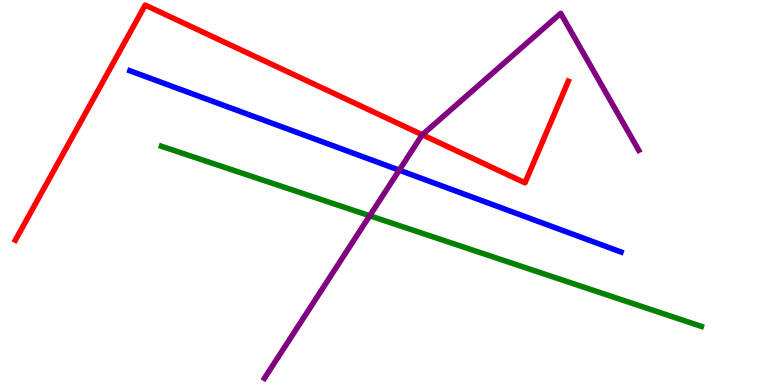[{'lines': ['blue', 'red'], 'intersections': []}, {'lines': ['green', 'red'], 'intersections': []}, {'lines': ['purple', 'red'], 'intersections': [{'x': 5.45, 'y': 6.5}]}, {'lines': ['blue', 'green'], 'intersections': []}, {'lines': ['blue', 'purple'], 'intersections': [{'x': 5.15, 'y': 5.58}]}, {'lines': ['green', 'purple'], 'intersections': [{'x': 4.77, 'y': 4.4}]}]